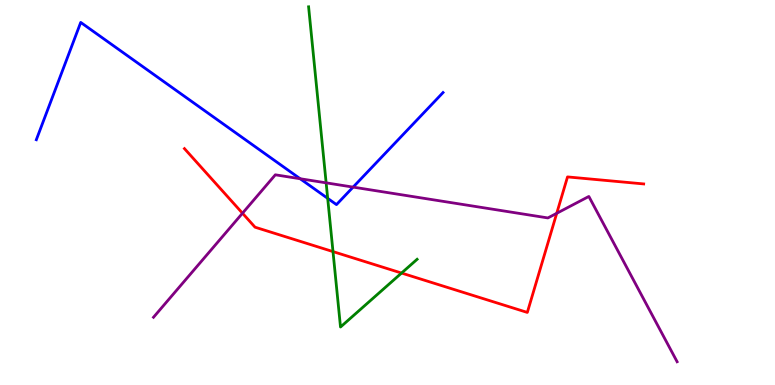[{'lines': ['blue', 'red'], 'intersections': []}, {'lines': ['green', 'red'], 'intersections': [{'x': 4.3, 'y': 3.47}, {'x': 5.18, 'y': 2.91}]}, {'lines': ['purple', 'red'], 'intersections': [{'x': 3.13, 'y': 4.46}, {'x': 7.18, 'y': 4.46}]}, {'lines': ['blue', 'green'], 'intersections': [{'x': 4.23, 'y': 4.85}]}, {'lines': ['blue', 'purple'], 'intersections': [{'x': 3.87, 'y': 5.36}, {'x': 4.56, 'y': 5.14}]}, {'lines': ['green', 'purple'], 'intersections': [{'x': 4.21, 'y': 5.25}]}]